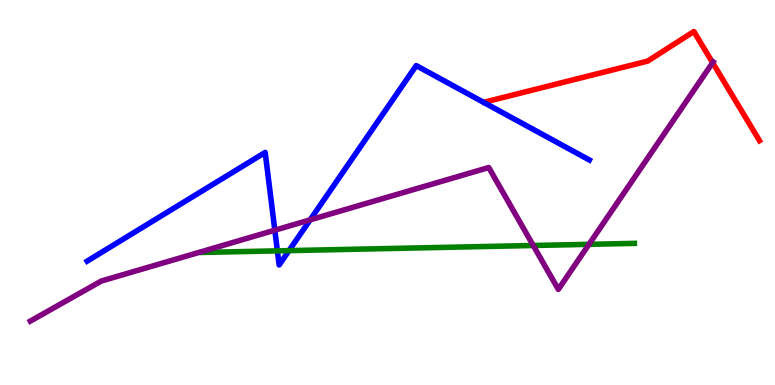[{'lines': ['blue', 'red'], 'intersections': []}, {'lines': ['green', 'red'], 'intersections': []}, {'lines': ['purple', 'red'], 'intersections': [{'x': 9.2, 'y': 8.37}]}, {'lines': ['blue', 'green'], 'intersections': [{'x': 3.58, 'y': 3.48}, {'x': 3.73, 'y': 3.49}]}, {'lines': ['blue', 'purple'], 'intersections': [{'x': 3.55, 'y': 4.02}, {'x': 4.0, 'y': 4.29}]}, {'lines': ['green', 'purple'], 'intersections': [{'x': 6.88, 'y': 3.62}, {'x': 7.6, 'y': 3.65}]}]